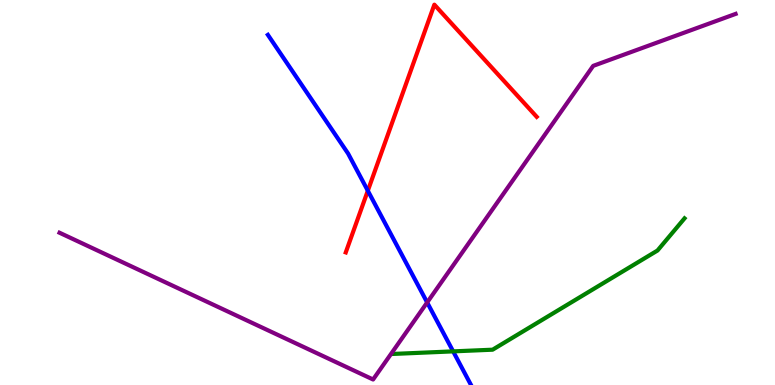[{'lines': ['blue', 'red'], 'intersections': [{'x': 4.75, 'y': 5.05}]}, {'lines': ['green', 'red'], 'intersections': []}, {'lines': ['purple', 'red'], 'intersections': []}, {'lines': ['blue', 'green'], 'intersections': [{'x': 5.85, 'y': 0.873}]}, {'lines': ['blue', 'purple'], 'intersections': [{'x': 5.51, 'y': 2.14}]}, {'lines': ['green', 'purple'], 'intersections': []}]